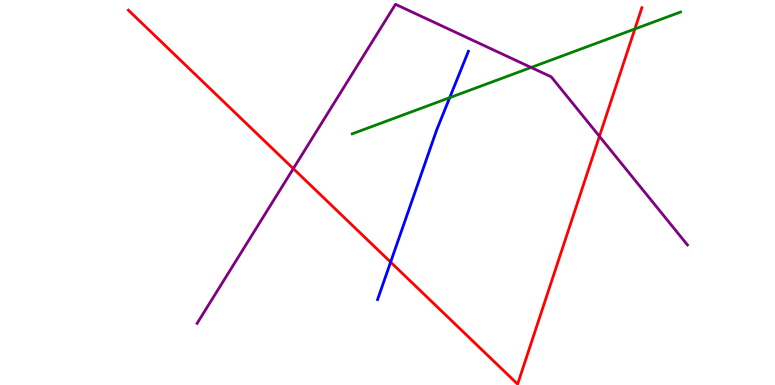[{'lines': ['blue', 'red'], 'intersections': [{'x': 5.04, 'y': 3.19}]}, {'lines': ['green', 'red'], 'intersections': [{'x': 8.19, 'y': 9.25}]}, {'lines': ['purple', 'red'], 'intersections': [{'x': 3.78, 'y': 5.62}, {'x': 7.73, 'y': 6.46}]}, {'lines': ['blue', 'green'], 'intersections': [{'x': 5.8, 'y': 7.46}]}, {'lines': ['blue', 'purple'], 'intersections': []}, {'lines': ['green', 'purple'], 'intersections': [{'x': 6.85, 'y': 8.25}]}]